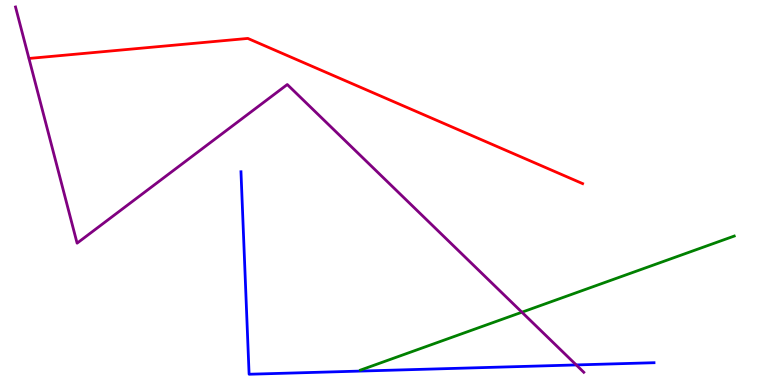[{'lines': ['blue', 'red'], 'intersections': []}, {'lines': ['green', 'red'], 'intersections': []}, {'lines': ['purple', 'red'], 'intersections': []}, {'lines': ['blue', 'green'], 'intersections': []}, {'lines': ['blue', 'purple'], 'intersections': [{'x': 7.44, 'y': 0.521}]}, {'lines': ['green', 'purple'], 'intersections': [{'x': 6.73, 'y': 1.89}]}]